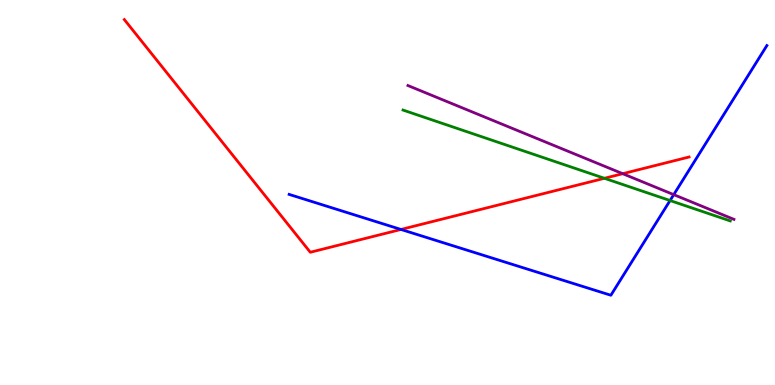[{'lines': ['blue', 'red'], 'intersections': [{'x': 5.17, 'y': 4.04}]}, {'lines': ['green', 'red'], 'intersections': [{'x': 7.8, 'y': 5.37}]}, {'lines': ['purple', 'red'], 'intersections': [{'x': 8.03, 'y': 5.49}]}, {'lines': ['blue', 'green'], 'intersections': [{'x': 8.65, 'y': 4.79}]}, {'lines': ['blue', 'purple'], 'intersections': [{'x': 8.69, 'y': 4.94}]}, {'lines': ['green', 'purple'], 'intersections': []}]